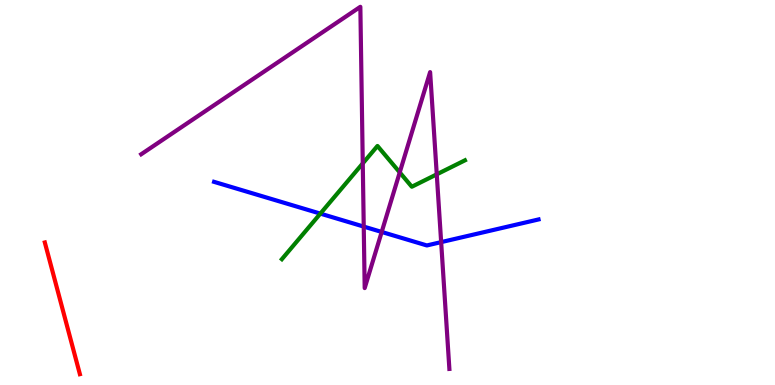[{'lines': ['blue', 'red'], 'intersections': []}, {'lines': ['green', 'red'], 'intersections': []}, {'lines': ['purple', 'red'], 'intersections': []}, {'lines': ['blue', 'green'], 'intersections': [{'x': 4.13, 'y': 4.45}]}, {'lines': ['blue', 'purple'], 'intersections': [{'x': 4.69, 'y': 4.11}, {'x': 4.93, 'y': 3.98}, {'x': 5.69, 'y': 3.71}]}, {'lines': ['green', 'purple'], 'intersections': [{'x': 4.68, 'y': 5.76}, {'x': 5.16, 'y': 5.52}, {'x': 5.64, 'y': 5.47}]}]